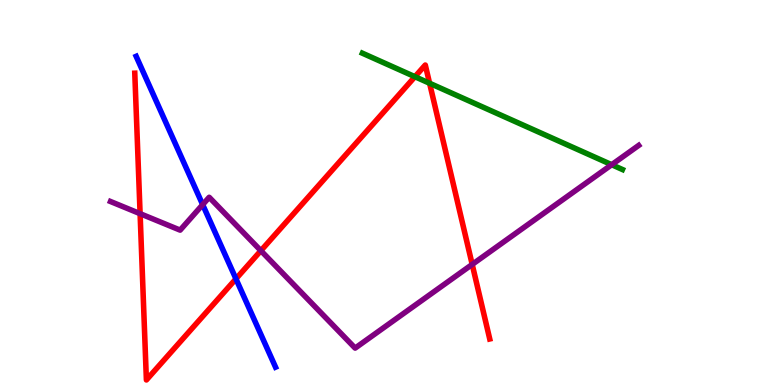[{'lines': ['blue', 'red'], 'intersections': [{'x': 3.04, 'y': 2.76}]}, {'lines': ['green', 'red'], 'intersections': [{'x': 5.35, 'y': 8.01}, {'x': 5.54, 'y': 7.84}]}, {'lines': ['purple', 'red'], 'intersections': [{'x': 1.81, 'y': 4.45}, {'x': 3.37, 'y': 3.49}, {'x': 6.09, 'y': 3.13}]}, {'lines': ['blue', 'green'], 'intersections': []}, {'lines': ['blue', 'purple'], 'intersections': [{'x': 2.62, 'y': 4.68}]}, {'lines': ['green', 'purple'], 'intersections': [{'x': 7.89, 'y': 5.72}]}]